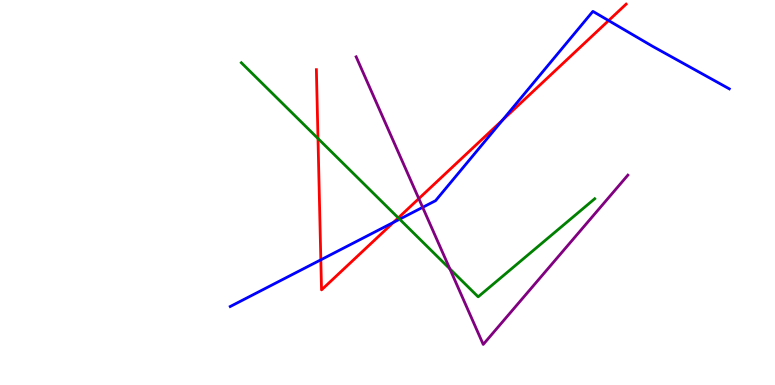[{'lines': ['blue', 'red'], 'intersections': [{'x': 4.14, 'y': 3.25}, {'x': 5.08, 'y': 4.22}, {'x': 6.49, 'y': 6.88}, {'x': 7.85, 'y': 9.47}]}, {'lines': ['green', 'red'], 'intersections': [{'x': 4.1, 'y': 6.4}, {'x': 5.14, 'y': 4.34}]}, {'lines': ['purple', 'red'], 'intersections': [{'x': 5.4, 'y': 4.84}]}, {'lines': ['blue', 'green'], 'intersections': [{'x': 5.16, 'y': 4.31}]}, {'lines': ['blue', 'purple'], 'intersections': [{'x': 5.45, 'y': 4.61}]}, {'lines': ['green', 'purple'], 'intersections': [{'x': 5.8, 'y': 3.02}]}]